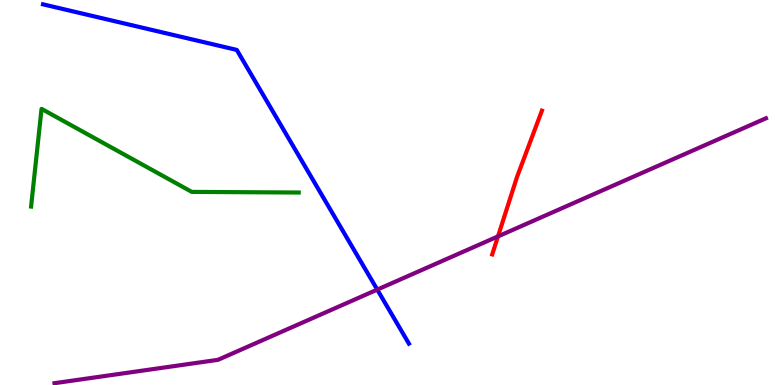[{'lines': ['blue', 'red'], 'intersections': []}, {'lines': ['green', 'red'], 'intersections': []}, {'lines': ['purple', 'red'], 'intersections': [{'x': 6.43, 'y': 3.86}]}, {'lines': ['blue', 'green'], 'intersections': []}, {'lines': ['blue', 'purple'], 'intersections': [{'x': 4.87, 'y': 2.48}]}, {'lines': ['green', 'purple'], 'intersections': []}]